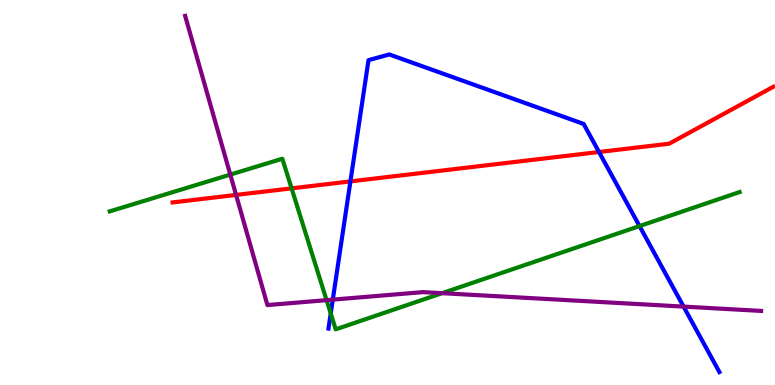[{'lines': ['blue', 'red'], 'intersections': [{'x': 4.52, 'y': 5.29}, {'x': 7.73, 'y': 6.05}]}, {'lines': ['green', 'red'], 'intersections': [{'x': 3.76, 'y': 5.11}]}, {'lines': ['purple', 'red'], 'intersections': [{'x': 3.05, 'y': 4.94}]}, {'lines': ['blue', 'green'], 'intersections': [{'x': 4.27, 'y': 1.86}, {'x': 8.25, 'y': 4.13}]}, {'lines': ['blue', 'purple'], 'intersections': [{'x': 4.29, 'y': 2.22}, {'x': 8.82, 'y': 2.04}]}, {'lines': ['green', 'purple'], 'intersections': [{'x': 2.97, 'y': 5.46}, {'x': 4.21, 'y': 2.2}, {'x': 5.7, 'y': 2.39}]}]